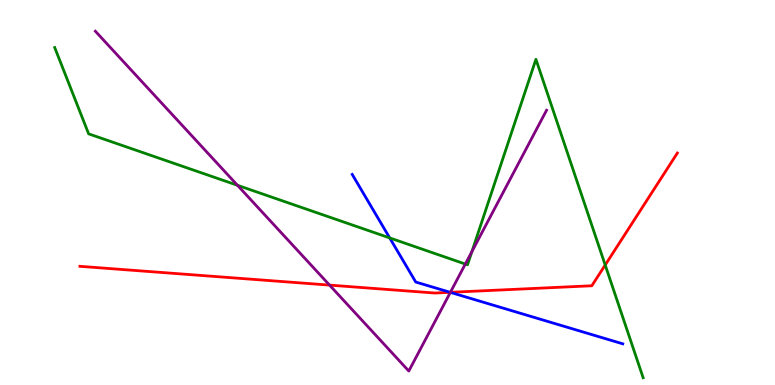[{'lines': ['blue', 'red'], 'intersections': [{'x': 5.81, 'y': 2.41}]}, {'lines': ['green', 'red'], 'intersections': [{'x': 7.81, 'y': 3.12}]}, {'lines': ['purple', 'red'], 'intersections': [{'x': 4.25, 'y': 2.59}, {'x': 5.81, 'y': 2.41}]}, {'lines': ['blue', 'green'], 'intersections': [{'x': 5.03, 'y': 3.82}]}, {'lines': ['blue', 'purple'], 'intersections': [{'x': 5.81, 'y': 2.41}]}, {'lines': ['green', 'purple'], 'intersections': [{'x': 3.06, 'y': 5.19}, {'x': 6.0, 'y': 3.14}, {'x': 6.09, 'y': 3.47}]}]